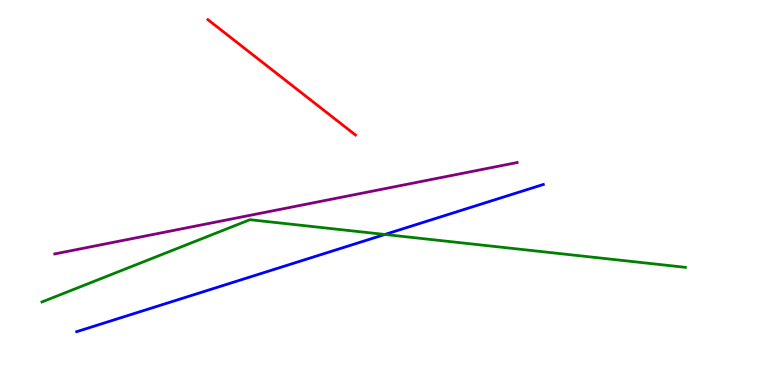[{'lines': ['blue', 'red'], 'intersections': []}, {'lines': ['green', 'red'], 'intersections': []}, {'lines': ['purple', 'red'], 'intersections': []}, {'lines': ['blue', 'green'], 'intersections': [{'x': 4.97, 'y': 3.91}]}, {'lines': ['blue', 'purple'], 'intersections': []}, {'lines': ['green', 'purple'], 'intersections': []}]